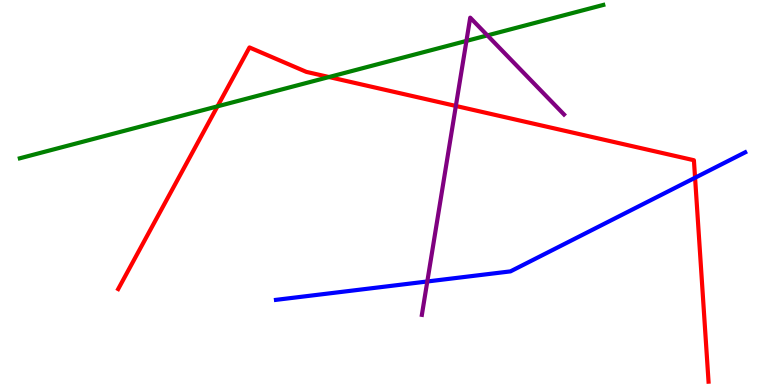[{'lines': ['blue', 'red'], 'intersections': [{'x': 8.97, 'y': 5.38}]}, {'lines': ['green', 'red'], 'intersections': [{'x': 2.81, 'y': 7.24}, {'x': 4.24, 'y': 8.0}]}, {'lines': ['purple', 'red'], 'intersections': [{'x': 5.88, 'y': 7.25}]}, {'lines': ['blue', 'green'], 'intersections': []}, {'lines': ['blue', 'purple'], 'intersections': [{'x': 5.51, 'y': 2.69}]}, {'lines': ['green', 'purple'], 'intersections': [{'x': 6.02, 'y': 8.94}, {'x': 6.29, 'y': 9.08}]}]